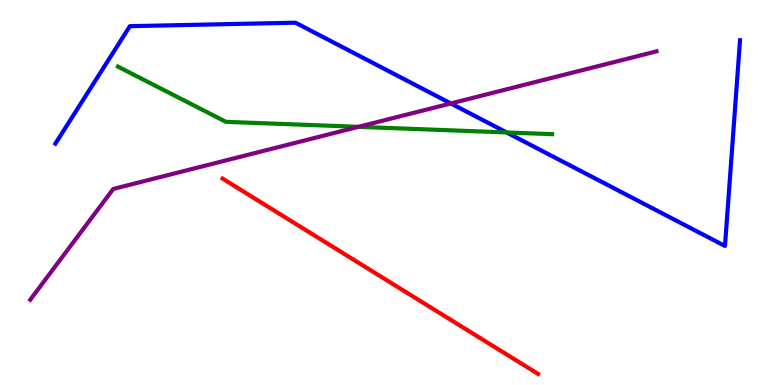[{'lines': ['blue', 'red'], 'intersections': []}, {'lines': ['green', 'red'], 'intersections': []}, {'lines': ['purple', 'red'], 'intersections': []}, {'lines': ['blue', 'green'], 'intersections': [{'x': 6.54, 'y': 6.56}]}, {'lines': ['blue', 'purple'], 'intersections': [{'x': 5.82, 'y': 7.31}]}, {'lines': ['green', 'purple'], 'intersections': [{'x': 4.63, 'y': 6.71}]}]